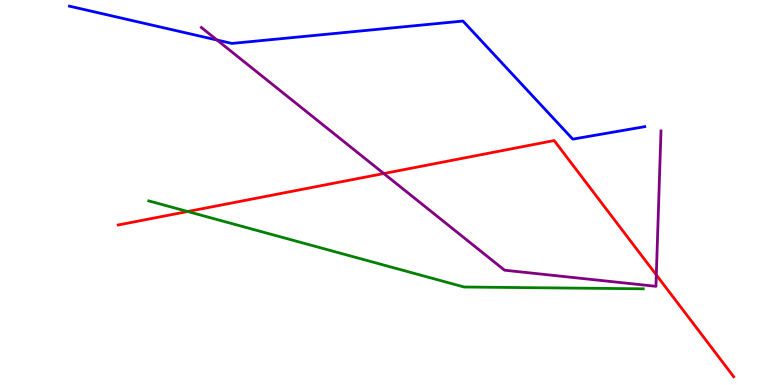[{'lines': ['blue', 'red'], 'intersections': []}, {'lines': ['green', 'red'], 'intersections': [{'x': 2.42, 'y': 4.51}]}, {'lines': ['purple', 'red'], 'intersections': [{'x': 4.95, 'y': 5.49}, {'x': 8.47, 'y': 2.86}]}, {'lines': ['blue', 'green'], 'intersections': []}, {'lines': ['blue', 'purple'], 'intersections': [{'x': 2.8, 'y': 8.96}]}, {'lines': ['green', 'purple'], 'intersections': []}]